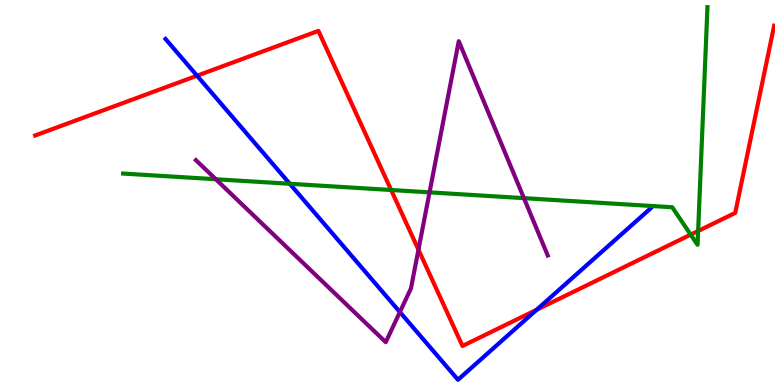[{'lines': ['blue', 'red'], 'intersections': [{'x': 2.54, 'y': 8.03}, {'x': 6.92, 'y': 1.95}]}, {'lines': ['green', 'red'], 'intersections': [{'x': 5.05, 'y': 5.06}, {'x': 8.91, 'y': 3.91}, {'x': 9.01, 'y': 4.0}]}, {'lines': ['purple', 'red'], 'intersections': [{'x': 5.4, 'y': 3.51}]}, {'lines': ['blue', 'green'], 'intersections': [{'x': 3.74, 'y': 5.23}]}, {'lines': ['blue', 'purple'], 'intersections': [{'x': 5.16, 'y': 1.89}]}, {'lines': ['green', 'purple'], 'intersections': [{'x': 2.78, 'y': 5.34}, {'x': 5.54, 'y': 5.0}, {'x': 6.76, 'y': 4.85}]}]